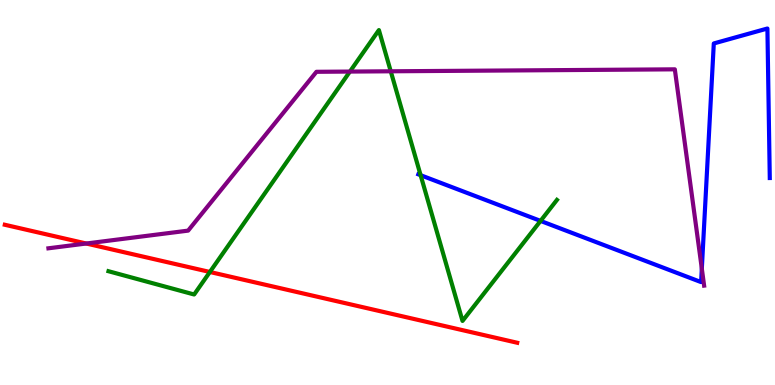[{'lines': ['blue', 'red'], 'intersections': []}, {'lines': ['green', 'red'], 'intersections': [{'x': 2.71, 'y': 2.94}]}, {'lines': ['purple', 'red'], 'intersections': [{'x': 1.11, 'y': 3.67}]}, {'lines': ['blue', 'green'], 'intersections': [{'x': 5.43, 'y': 5.45}, {'x': 6.97, 'y': 4.26}]}, {'lines': ['blue', 'purple'], 'intersections': [{'x': 9.06, 'y': 3.02}]}, {'lines': ['green', 'purple'], 'intersections': [{'x': 4.51, 'y': 8.14}, {'x': 5.04, 'y': 8.15}]}]